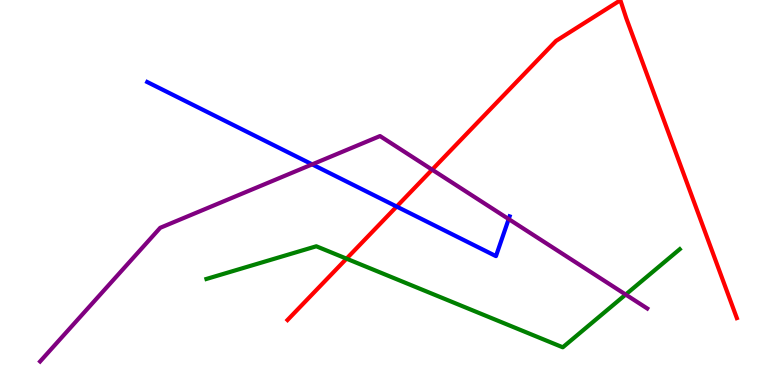[{'lines': ['blue', 'red'], 'intersections': [{'x': 5.12, 'y': 4.63}]}, {'lines': ['green', 'red'], 'intersections': [{'x': 4.47, 'y': 3.28}]}, {'lines': ['purple', 'red'], 'intersections': [{'x': 5.58, 'y': 5.59}]}, {'lines': ['blue', 'green'], 'intersections': []}, {'lines': ['blue', 'purple'], 'intersections': [{'x': 4.03, 'y': 5.73}, {'x': 6.56, 'y': 4.31}]}, {'lines': ['green', 'purple'], 'intersections': [{'x': 8.07, 'y': 2.35}]}]